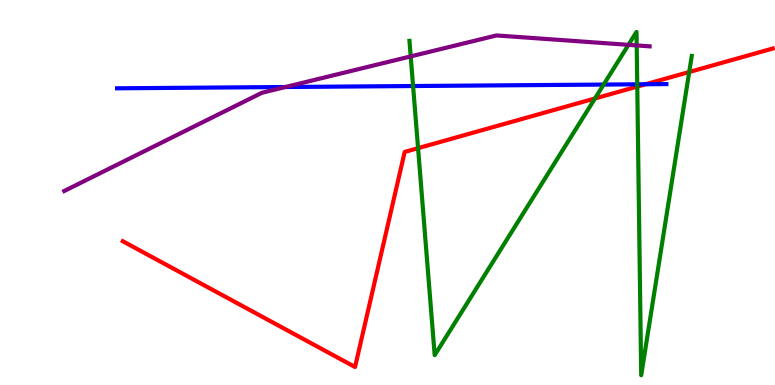[{'lines': ['blue', 'red'], 'intersections': [{'x': 8.33, 'y': 7.81}]}, {'lines': ['green', 'red'], 'intersections': [{'x': 5.39, 'y': 6.15}, {'x': 7.68, 'y': 7.44}, {'x': 8.22, 'y': 7.75}, {'x': 8.89, 'y': 8.13}]}, {'lines': ['purple', 'red'], 'intersections': []}, {'lines': ['blue', 'green'], 'intersections': [{'x': 5.33, 'y': 7.77}, {'x': 7.79, 'y': 7.8}, {'x': 8.22, 'y': 7.81}]}, {'lines': ['blue', 'purple'], 'intersections': [{'x': 3.68, 'y': 7.74}]}, {'lines': ['green', 'purple'], 'intersections': [{'x': 5.3, 'y': 8.54}, {'x': 8.11, 'y': 8.84}, {'x': 8.22, 'y': 8.82}]}]